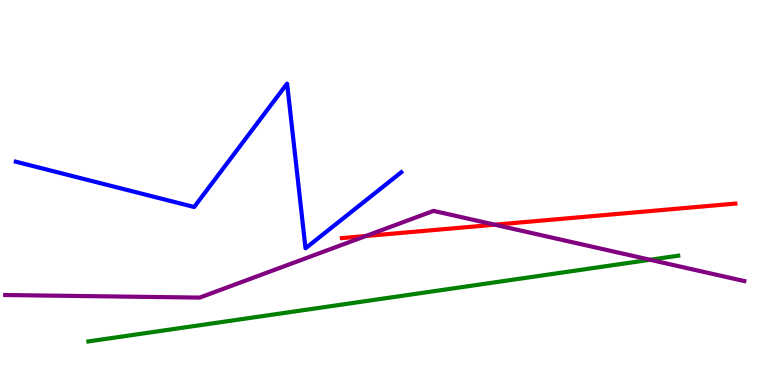[{'lines': ['blue', 'red'], 'intersections': []}, {'lines': ['green', 'red'], 'intersections': []}, {'lines': ['purple', 'red'], 'intersections': [{'x': 4.72, 'y': 3.87}, {'x': 6.38, 'y': 4.16}]}, {'lines': ['blue', 'green'], 'intersections': []}, {'lines': ['blue', 'purple'], 'intersections': []}, {'lines': ['green', 'purple'], 'intersections': [{'x': 8.39, 'y': 3.25}]}]